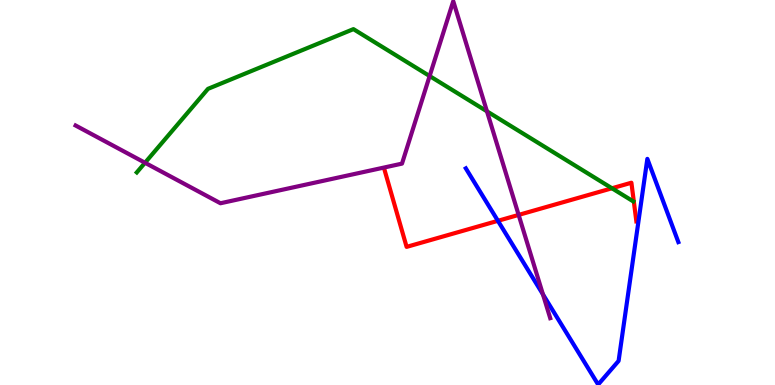[{'lines': ['blue', 'red'], 'intersections': [{'x': 6.42, 'y': 4.26}]}, {'lines': ['green', 'red'], 'intersections': [{'x': 7.9, 'y': 5.11}]}, {'lines': ['purple', 'red'], 'intersections': [{'x': 6.69, 'y': 4.42}]}, {'lines': ['blue', 'green'], 'intersections': []}, {'lines': ['blue', 'purple'], 'intersections': [{'x': 7.01, 'y': 2.35}]}, {'lines': ['green', 'purple'], 'intersections': [{'x': 1.87, 'y': 5.77}, {'x': 5.54, 'y': 8.02}, {'x': 6.28, 'y': 7.11}]}]